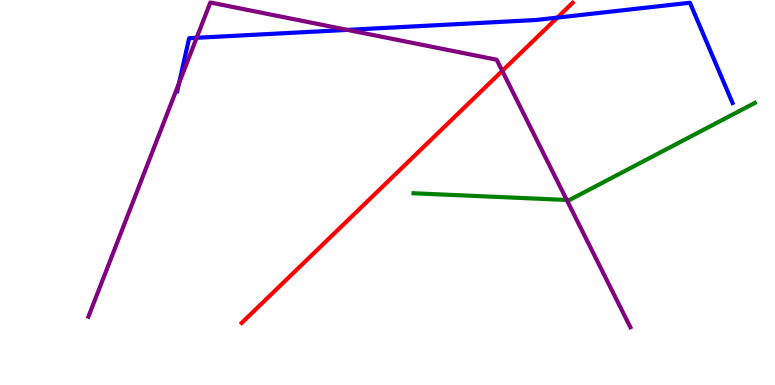[{'lines': ['blue', 'red'], 'intersections': [{'x': 7.19, 'y': 9.54}]}, {'lines': ['green', 'red'], 'intersections': []}, {'lines': ['purple', 'red'], 'intersections': [{'x': 6.48, 'y': 8.16}]}, {'lines': ['blue', 'green'], 'intersections': []}, {'lines': ['blue', 'purple'], 'intersections': [{'x': 2.31, 'y': 7.84}, {'x': 2.54, 'y': 9.02}, {'x': 4.48, 'y': 9.22}]}, {'lines': ['green', 'purple'], 'intersections': [{'x': 7.31, 'y': 4.81}]}]